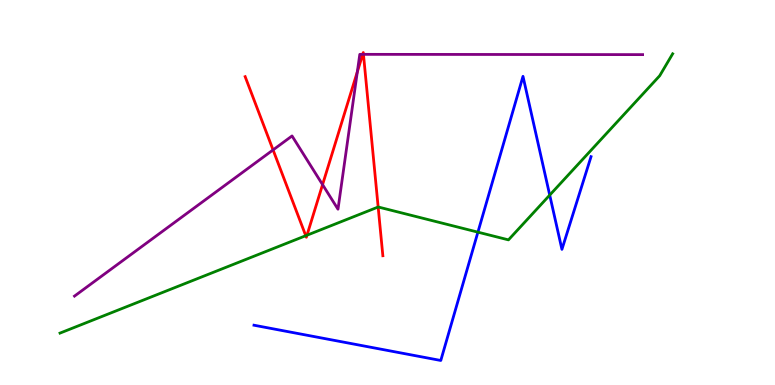[{'lines': ['blue', 'red'], 'intersections': []}, {'lines': ['green', 'red'], 'intersections': [{'x': 3.95, 'y': 3.88}, {'x': 3.96, 'y': 3.89}, {'x': 4.88, 'y': 4.62}]}, {'lines': ['purple', 'red'], 'intersections': [{'x': 3.52, 'y': 6.11}, {'x': 4.16, 'y': 5.2}, {'x': 4.61, 'y': 8.13}, {'x': 4.68, 'y': 8.59}, {'x': 4.69, 'y': 8.59}]}, {'lines': ['blue', 'green'], 'intersections': [{'x': 6.17, 'y': 3.97}, {'x': 7.09, 'y': 4.93}]}, {'lines': ['blue', 'purple'], 'intersections': []}, {'lines': ['green', 'purple'], 'intersections': []}]